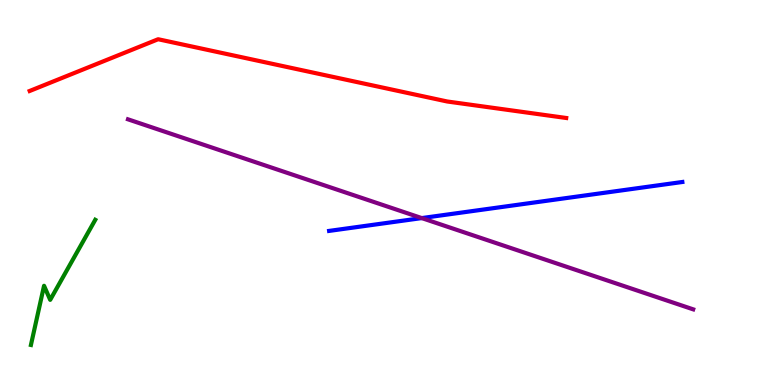[{'lines': ['blue', 'red'], 'intersections': []}, {'lines': ['green', 'red'], 'intersections': []}, {'lines': ['purple', 'red'], 'intersections': []}, {'lines': ['blue', 'green'], 'intersections': []}, {'lines': ['blue', 'purple'], 'intersections': [{'x': 5.44, 'y': 4.34}]}, {'lines': ['green', 'purple'], 'intersections': []}]